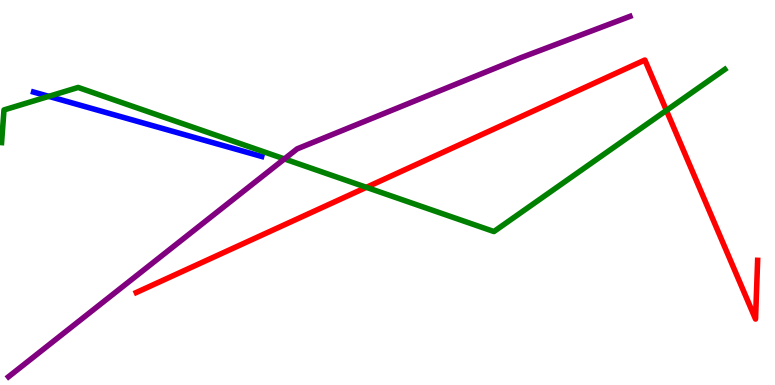[{'lines': ['blue', 'red'], 'intersections': []}, {'lines': ['green', 'red'], 'intersections': [{'x': 4.73, 'y': 5.13}, {'x': 8.6, 'y': 7.13}]}, {'lines': ['purple', 'red'], 'intersections': []}, {'lines': ['blue', 'green'], 'intersections': [{'x': 0.63, 'y': 7.5}]}, {'lines': ['blue', 'purple'], 'intersections': []}, {'lines': ['green', 'purple'], 'intersections': [{'x': 3.67, 'y': 5.87}]}]